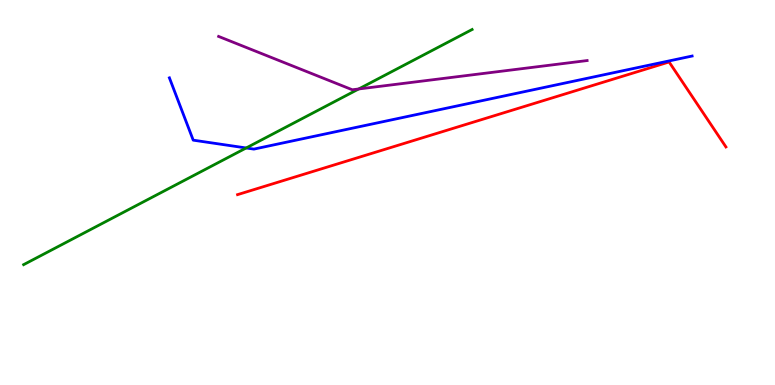[{'lines': ['blue', 'red'], 'intersections': []}, {'lines': ['green', 'red'], 'intersections': []}, {'lines': ['purple', 'red'], 'intersections': []}, {'lines': ['blue', 'green'], 'intersections': [{'x': 3.18, 'y': 6.16}]}, {'lines': ['blue', 'purple'], 'intersections': []}, {'lines': ['green', 'purple'], 'intersections': [{'x': 4.63, 'y': 7.69}]}]